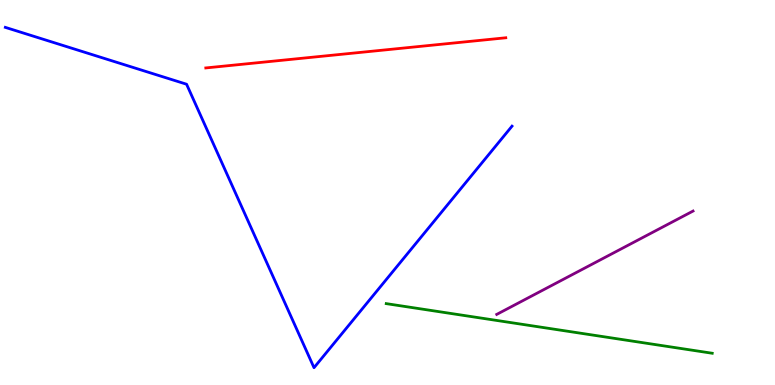[{'lines': ['blue', 'red'], 'intersections': []}, {'lines': ['green', 'red'], 'intersections': []}, {'lines': ['purple', 'red'], 'intersections': []}, {'lines': ['blue', 'green'], 'intersections': []}, {'lines': ['blue', 'purple'], 'intersections': []}, {'lines': ['green', 'purple'], 'intersections': []}]